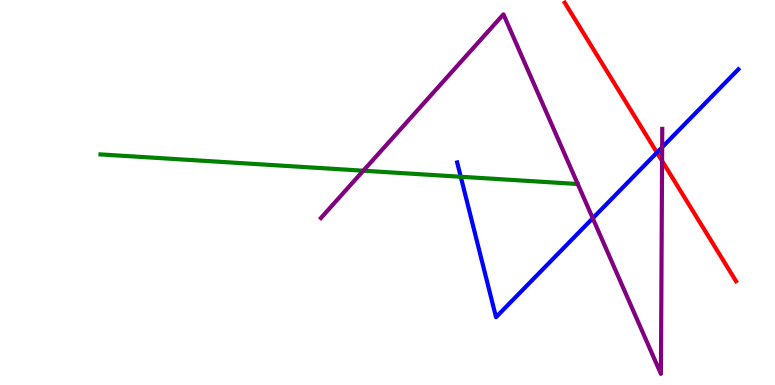[{'lines': ['blue', 'red'], 'intersections': [{'x': 8.48, 'y': 6.04}]}, {'lines': ['green', 'red'], 'intersections': []}, {'lines': ['purple', 'red'], 'intersections': [{'x': 8.54, 'y': 5.82}]}, {'lines': ['blue', 'green'], 'intersections': [{'x': 5.95, 'y': 5.41}]}, {'lines': ['blue', 'purple'], 'intersections': [{'x': 7.65, 'y': 4.33}, {'x': 8.54, 'y': 6.17}]}, {'lines': ['green', 'purple'], 'intersections': [{'x': 4.69, 'y': 5.57}]}]